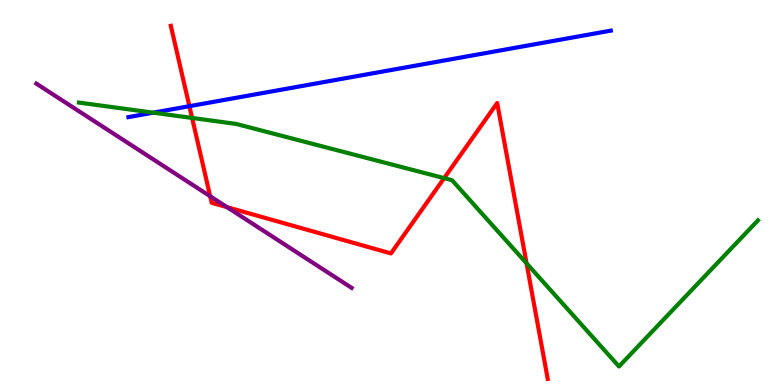[{'lines': ['blue', 'red'], 'intersections': [{'x': 2.44, 'y': 7.24}]}, {'lines': ['green', 'red'], 'intersections': [{'x': 2.48, 'y': 6.94}, {'x': 5.73, 'y': 5.37}, {'x': 6.79, 'y': 3.16}]}, {'lines': ['purple', 'red'], 'intersections': [{'x': 2.71, 'y': 4.9}, {'x': 2.93, 'y': 4.62}]}, {'lines': ['blue', 'green'], 'intersections': [{'x': 1.98, 'y': 7.07}]}, {'lines': ['blue', 'purple'], 'intersections': []}, {'lines': ['green', 'purple'], 'intersections': []}]